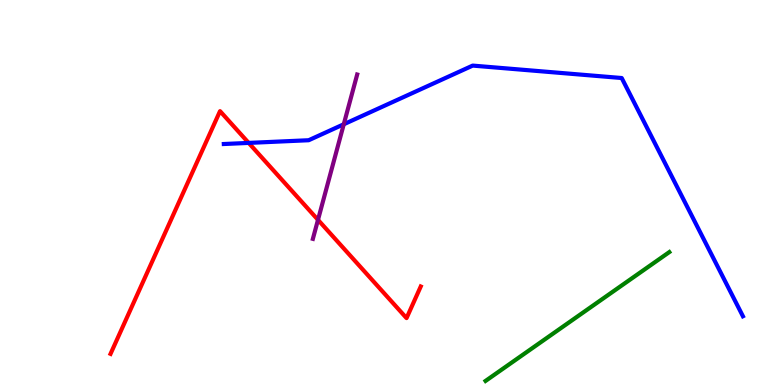[{'lines': ['blue', 'red'], 'intersections': [{'x': 3.21, 'y': 6.29}]}, {'lines': ['green', 'red'], 'intersections': []}, {'lines': ['purple', 'red'], 'intersections': [{'x': 4.1, 'y': 4.29}]}, {'lines': ['blue', 'green'], 'intersections': []}, {'lines': ['blue', 'purple'], 'intersections': [{'x': 4.44, 'y': 6.77}]}, {'lines': ['green', 'purple'], 'intersections': []}]